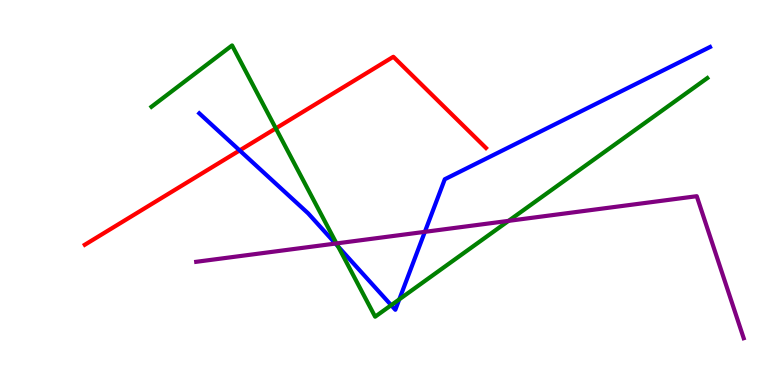[{'lines': ['blue', 'red'], 'intersections': [{'x': 3.09, 'y': 6.09}]}, {'lines': ['green', 'red'], 'intersections': [{'x': 3.56, 'y': 6.67}]}, {'lines': ['purple', 'red'], 'intersections': []}, {'lines': ['blue', 'green'], 'intersections': [{'x': 4.36, 'y': 3.6}, {'x': 5.05, 'y': 2.07}, {'x': 5.15, 'y': 2.22}]}, {'lines': ['blue', 'purple'], 'intersections': [{'x': 4.33, 'y': 3.67}, {'x': 5.48, 'y': 3.98}]}, {'lines': ['green', 'purple'], 'intersections': [{'x': 4.34, 'y': 3.68}, {'x': 6.56, 'y': 4.26}]}]